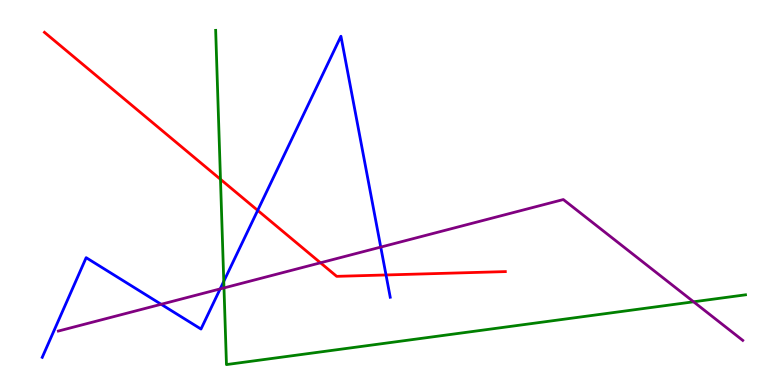[{'lines': ['blue', 'red'], 'intersections': [{'x': 3.33, 'y': 4.54}, {'x': 4.98, 'y': 2.86}]}, {'lines': ['green', 'red'], 'intersections': [{'x': 2.84, 'y': 5.34}]}, {'lines': ['purple', 'red'], 'intersections': [{'x': 4.13, 'y': 3.17}]}, {'lines': ['blue', 'green'], 'intersections': [{'x': 2.89, 'y': 2.69}]}, {'lines': ['blue', 'purple'], 'intersections': [{'x': 2.08, 'y': 2.1}, {'x': 2.84, 'y': 2.5}, {'x': 4.91, 'y': 3.58}]}, {'lines': ['green', 'purple'], 'intersections': [{'x': 2.89, 'y': 2.52}, {'x': 8.95, 'y': 2.16}]}]